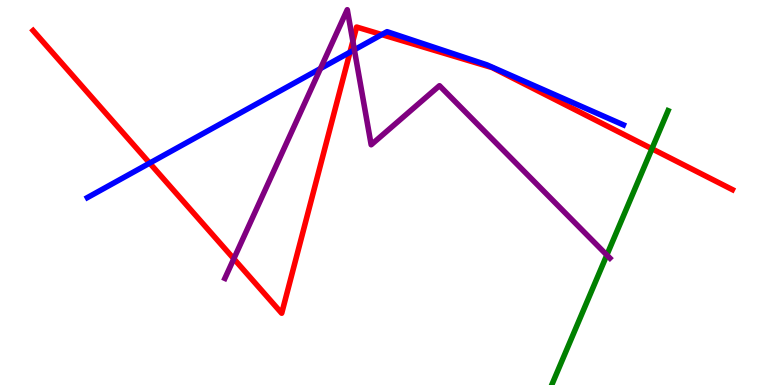[{'lines': ['blue', 'red'], 'intersections': [{'x': 1.93, 'y': 5.76}, {'x': 4.52, 'y': 8.64}, {'x': 4.93, 'y': 9.1}]}, {'lines': ['green', 'red'], 'intersections': [{'x': 8.41, 'y': 6.14}]}, {'lines': ['purple', 'red'], 'intersections': [{'x': 3.02, 'y': 3.28}, {'x': 4.55, 'y': 8.93}]}, {'lines': ['blue', 'green'], 'intersections': []}, {'lines': ['blue', 'purple'], 'intersections': [{'x': 4.14, 'y': 8.22}, {'x': 4.57, 'y': 8.71}]}, {'lines': ['green', 'purple'], 'intersections': [{'x': 7.83, 'y': 3.38}]}]